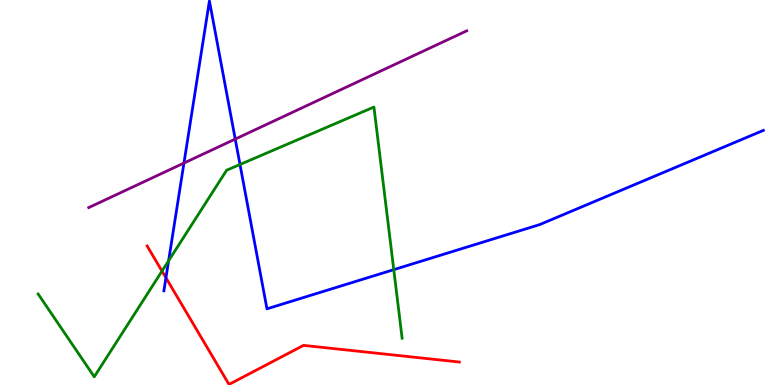[{'lines': ['blue', 'red'], 'intersections': [{'x': 2.14, 'y': 2.79}]}, {'lines': ['green', 'red'], 'intersections': [{'x': 2.09, 'y': 2.96}]}, {'lines': ['purple', 'red'], 'intersections': []}, {'lines': ['blue', 'green'], 'intersections': [{'x': 2.18, 'y': 3.23}, {'x': 3.1, 'y': 5.73}, {'x': 5.08, 'y': 3.0}]}, {'lines': ['blue', 'purple'], 'intersections': [{'x': 2.37, 'y': 5.76}, {'x': 3.04, 'y': 6.39}]}, {'lines': ['green', 'purple'], 'intersections': []}]